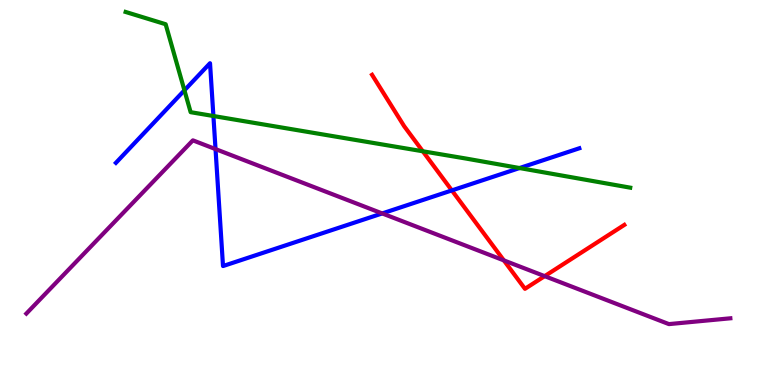[{'lines': ['blue', 'red'], 'intersections': [{'x': 5.83, 'y': 5.05}]}, {'lines': ['green', 'red'], 'intersections': [{'x': 5.46, 'y': 6.07}]}, {'lines': ['purple', 'red'], 'intersections': [{'x': 6.5, 'y': 3.24}, {'x': 7.03, 'y': 2.83}]}, {'lines': ['blue', 'green'], 'intersections': [{'x': 2.38, 'y': 7.65}, {'x': 2.75, 'y': 6.99}, {'x': 6.7, 'y': 5.64}]}, {'lines': ['blue', 'purple'], 'intersections': [{'x': 2.78, 'y': 6.13}, {'x': 4.93, 'y': 4.46}]}, {'lines': ['green', 'purple'], 'intersections': []}]